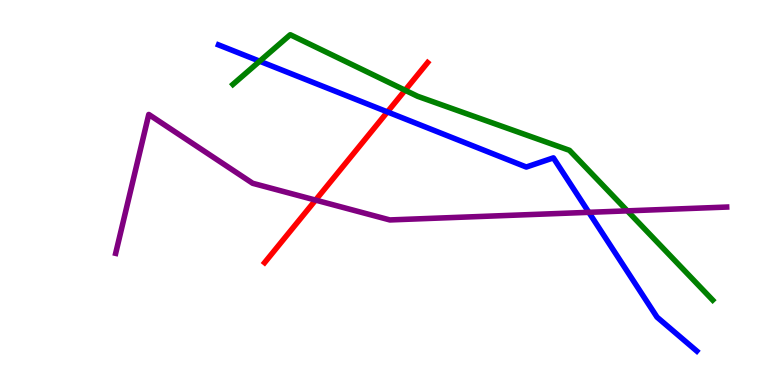[{'lines': ['blue', 'red'], 'intersections': [{'x': 5.0, 'y': 7.09}]}, {'lines': ['green', 'red'], 'intersections': [{'x': 5.23, 'y': 7.66}]}, {'lines': ['purple', 'red'], 'intersections': [{'x': 4.07, 'y': 4.8}]}, {'lines': ['blue', 'green'], 'intersections': [{'x': 3.35, 'y': 8.41}]}, {'lines': ['blue', 'purple'], 'intersections': [{'x': 7.6, 'y': 4.48}]}, {'lines': ['green', 'purple'], 'intersections': [{'x': 8.09, 'y': 4.52}]}]